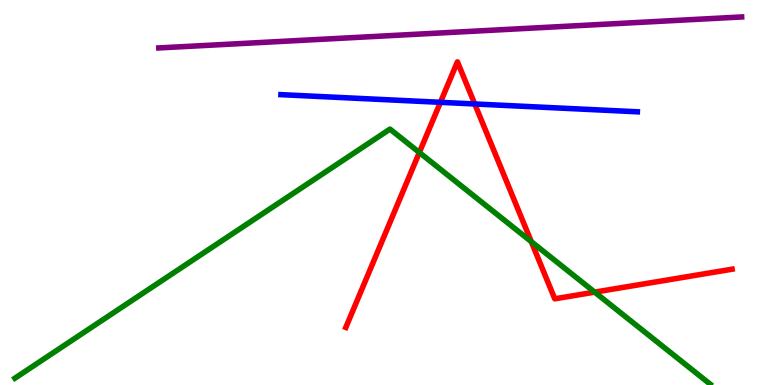[{'lines': ['blue', 'red'], 'intersections': [{'x': 5.68, 'y': 7.34}, {'x': 6.13, 'y': 7.3}]}, {'lines': ['green', 'red'], 'intersections': [{'x': 5.41, 'y': 6.04}, {'x': 6.86, 'y': 3.72}, {'x': 7.67, 'y': 2.41}]}, {'lines': ['purple', 'red'], 'intersections': []}, {'lines': ['blue', 'green'], 'intersections': []}, {'lines': ['blue', 'purple'], 'intersections': []}, {'lines': ['green', 'purple'], 'intersections': []}]